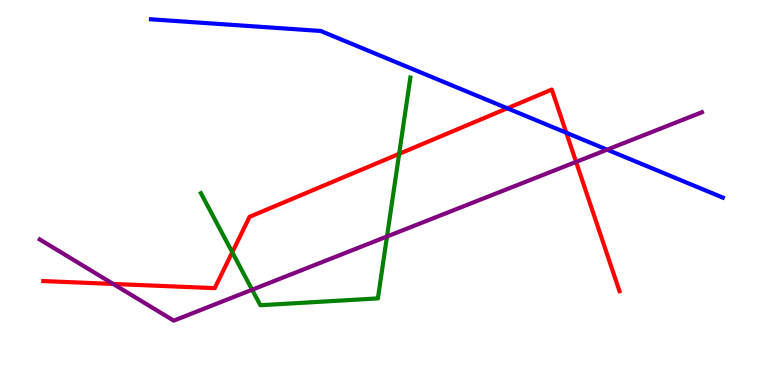[{'lines': ['blue', 'red'], 'intersections': [{'x': 6.55, 'y': 7.19}, {'x': 7.31, 'y': 6.55}]}, {'lines': ['green', 'red'], 'intersections': [{'x': 3.0, 'y': 3.45}, {'x': 5.15, 'y': 6.0}]}, {'lines': ['purple', 'red'], 'intersections': [{'x': 1.46, 'y': 2.62}, {'x': 7.43, 'y': 5.79}]}, {'lines': ['blue', 'green'], 'intersections': []}, {'lines': ['blue', 'purple'], 'intersections': [{'x': 7.83, 'y': 6.11}]}, {'lines': ['green', 'purple'], 'intersections': [{'x': 3.25, 'y': 2.48}, {'x': 4.99, 'y': 3.86}]}]